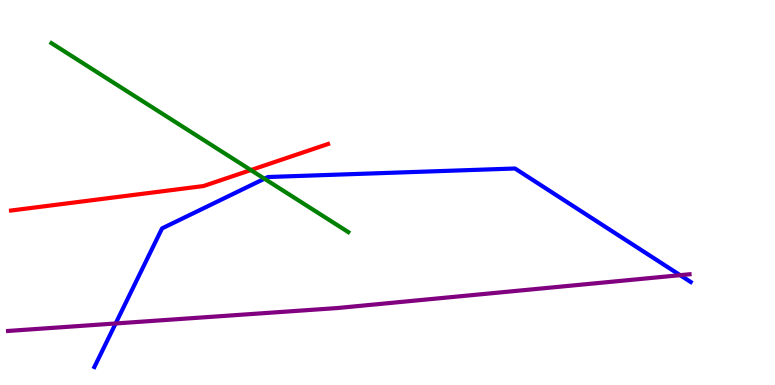[{'lines': ['blue', 'red'], 'intersections': []}, {'lines': ['green', 'red'], 'intersections': [{'x': 3.24, 'y': 5.58}]}, {'lines': ['purple', 'red'], 'intersections': []}, {'lines': ['blue', 'green'], 'intersections': [{'x': 3.41, 'y': 5.36}]}, {'lines': ['blue', 'purple'], 'intersections': [{'x': 1.49, 'y': 1.6}, {'x': 8.78, 'y': 2.85}]}, {'lines': ['green', 'purple'], 'intersections': []}]